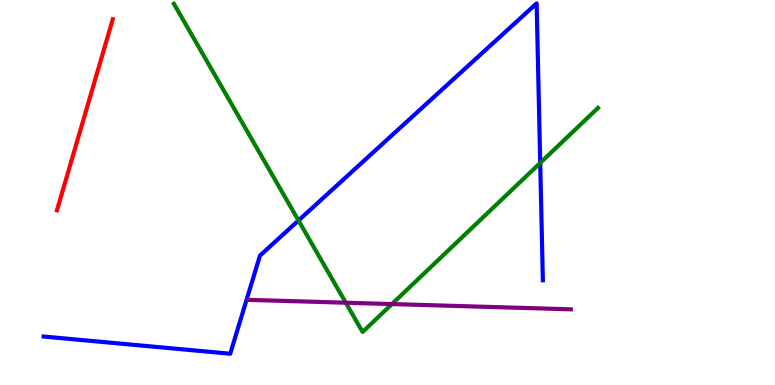[{'lines': ['blue', 'red'], 'intersections': []}, {'lines': ['green', 'red'], 'intersections': []}, {'lines': ['purple', 'red'], 'intersections': []}, {'lines': ['blue', 'green'], 'intersections': [{'x': 3.85, 'y': 4.27}, {'x': 6.97, 'y': 5.77}]}, {'lines': ['blue', 'purple'], 'intersections': []}, {'lines': ['green', 'purple'], 'intersections': [{'x': 4.46, 'y': 2.14}, {'x': 5.06, 'y': 2.1}]}]